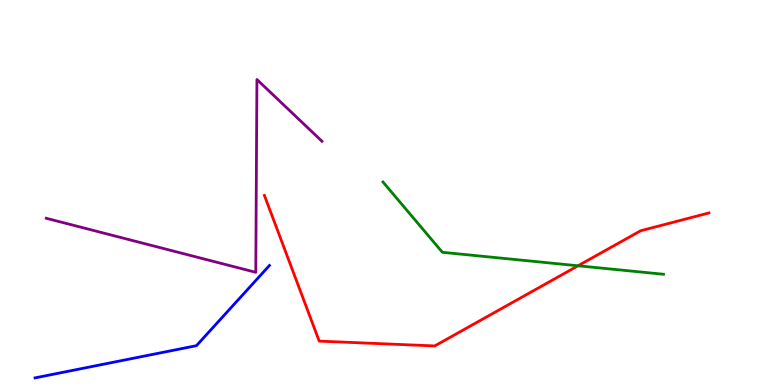[{'lines': ['blue', 'red'], 'intersections': []}, {'lines': ['green', 'red'], 'intersections': [{'x': 7.46, 'y': 3.1}]}, {'lines': ['purple', 'red'], 'intersections': []}, {'lines': ['blue', 'green'], 'intersections': []}, {'lines': ['blue', 'purple'], 'intersections': []}, {'lines': ['green', 'purple'], 'intersections': []}]